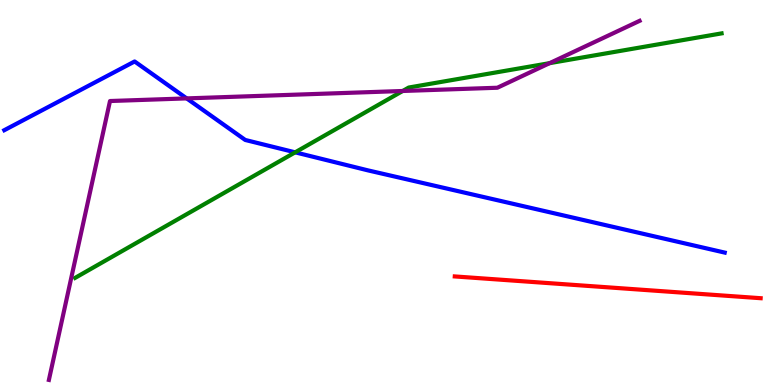[{'lines': ['blue', 'red'], 'intersections': []}, {'lines': ['green', 'red'], 'intersections': []}, {'lines': ['purple', 'red'], 'intersections': []}, {'lines': ['blue', 'green'], 'intersections': [{'x': 3.81, 'y': 6.04}]}, {'lines': ['blue', 'purple'], 'intersections': [{'x': 2.41, 'y': 7.44}]}, {'lines': ['green', 'purple'], 'intersections': [{'x': 5.2, 'y': 7.64}, {'x': 7.09, 'y': 8.36}]}]